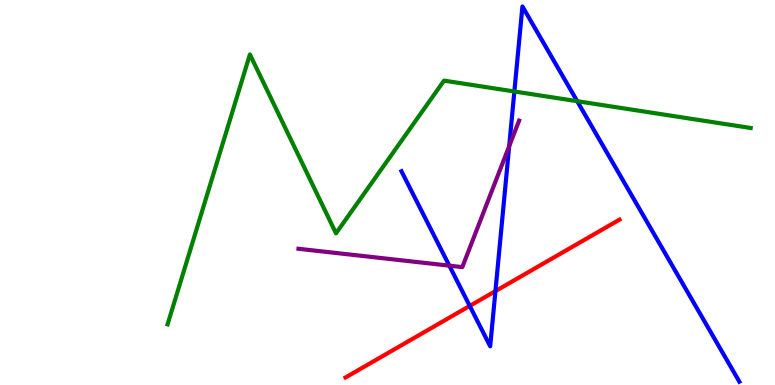[{'lines': ['blue', 'red'], 'intersections': [{'x': 6.06, 'y': 2.05}, {'x': 6.39, 'y': 2.44}]}, {'lines': ['green', 'red'], 'intersections': []}, {'lines': ['purple', 'red'], 'intersections': []}, {'lines': ['blue', 'green'], 'intersections': [{'x': 6.64, 'y': 7.62}, {'x': 7.45, 'y': 7.37}]}, {'lines': ['blue', 'purple'], 'intersections': [{'x': 5.8, 'y': 3.1}, {'x': 6.57, 'y': 6.2}]}, {'lines': ['green', 'purple'], 'intersections': []}]